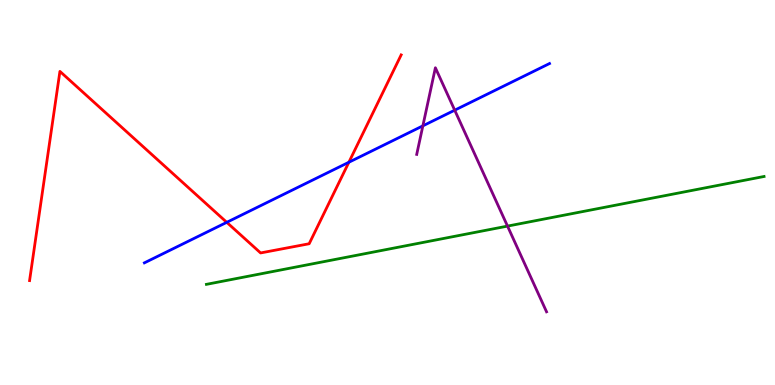[{'lines': ['blue', 'red'], 'intersections': [{'x': 2.93, 'y': 4.23}, {'x': 4.5, 'y': 5.79}]}, {'lines': ['green', 'red'], 'intersections': []}, {'lines': ['purple', 'red'], 'intersections': []}, {'lines': ['blue', 'green'], 'intersections': []}, {'lines': ['blue', 'purple'], 'intersections': [{'x': 5.46, 'y': 6.73}, {'x': 5.87, 'y': 7.14}]}, {'lines': ['green', 'purple'], 'intersections': [{'x': 6.55, 'y': 4.13}]}]